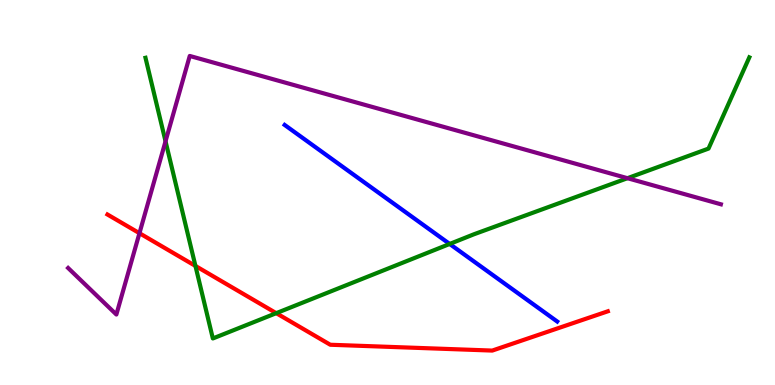[{'lines': ['blue', 'red'], 'intersections': []}, {'lines': ['green', 'red'], 'intersections': [{'x': 2.52, 'y': 3.09}, {'x': 3.56, 'y': 1.87}]}, {'lines': ['purple', 'red'], 'intersections': [{'x': 1.8, 'y': 3.94}]}, {'lines': ['blue', 'green'], 'intersections': [{'x': 5.8, 'y': 3.66}]}, {'lines': ['blue', 'purple'], 'intersections': []}, {'lines': ['green', 'purple'], 'intersections': [{'x': 2.14, 'y': 6.33}, {'x': 8.1, 'y': 5.37}]}]